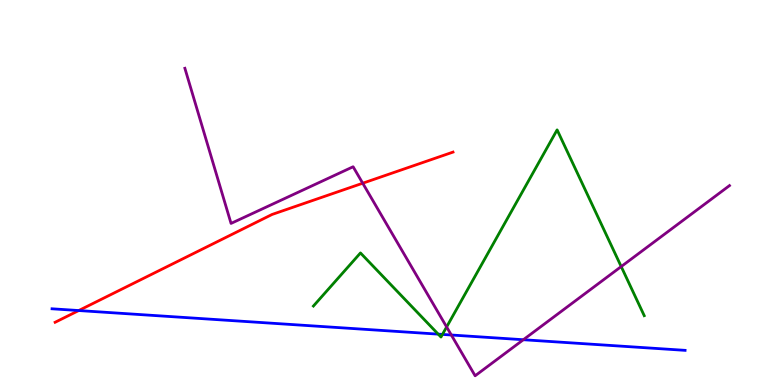[{'lines': ['blue', 'red'], 'intersections': [{'x': 1.02, 'y': 1.93}]}, {'lines': ['green', 'red'], 'intersections': []}, {'lines': ['purple', 'red'], 'intersections': [{'x': 4.68, 'y': 5.24}]}, {'lines': ['blue', 'green'], 'intersections': [{'x': 5.65, 'y': 1.32}, {'x': 5.71, 'y': 1.31}]}, {'lines': ['blue', 'purple'], 'intersections': [{'x': 5.82, 'y': 1.3}, {'x': 6.75, 'y': 1.18}]}, {'lines': ['green', 'purple'], 'intersections': [{'x': 5.76, 'y': 1.51}, {'x': 8.02, 'y': 3.08}]}]